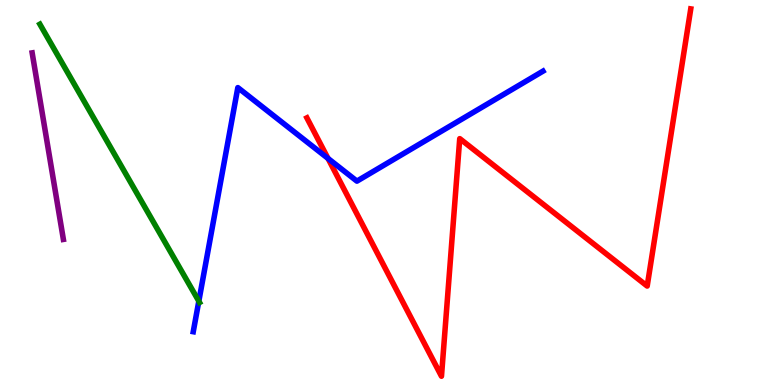[{'lines': ['blue', 'red'], 'intersections': [{'x': 4.23, 'y': 5.88}]}, {'lines': ['green', 'red'], 'intersections': []}, {'lines': ['purple', 'red'], 'intersections': []}, {'lines': ['blue', 'green'], 'intersections': [{'x': 2.57, 'y': 2.18}]}, {'lines': ['blue', 'purple'], 'intersections': []}, {'lines': ['green', 'purple'], 'intersections': []}]